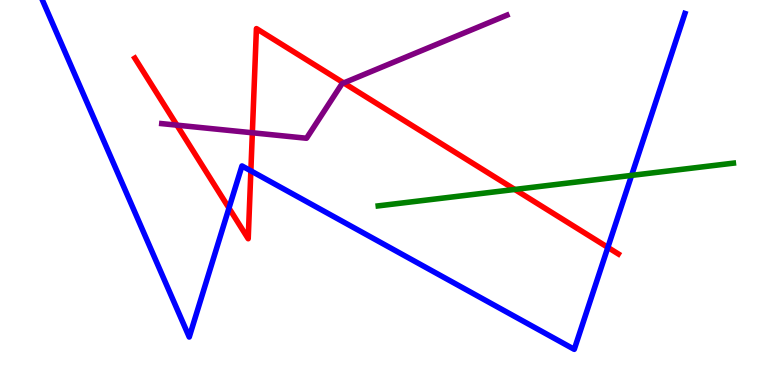[{'lines': ['blue', 'red'], 'intersections': [{'x': 2.95, 'y': 4.59}, {'x': 3.24, 'y': 5.56}, {'x': 7.84, 'y': 3.57}]}, {'lines': ['green', 'red'], 'intersections': [{'x': 6.64, 'y': 5.08}]}, {'lines': ['purple', 'red'], 'intersections': [{'x': 2.28, 'y': 6.75}, {'x': 3.26, 'y': 6.55}, {'x': 4.43, 'y': 7.85}]}, {'lines': ['blue', 'green'], 'intersections': [{'x': 8.15, 'y': 5.44}]}, {'lines': ['blue', 'purple'], 'intersections': []}, {'lines': ['green', 'purple'], 'intersections': []}]